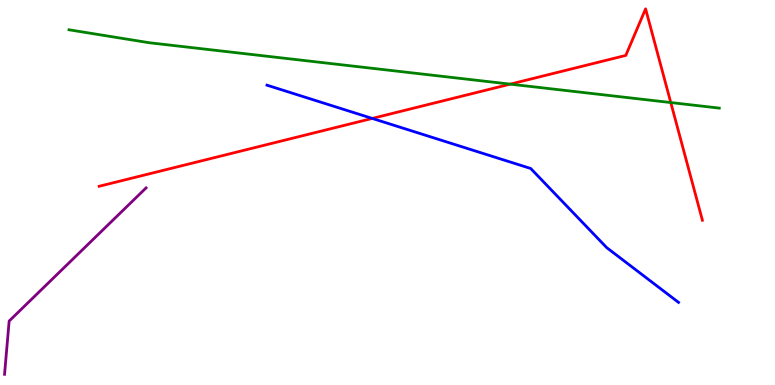[{'lines': ['blue', 'red'], 'intersections': [{'x': 4.8, 'y': 6.92}]}, {'lines': ['green', 'red'], 'intersections': [{'x': 6.58, 'y': 7.81}, {'x': 8.66, 'y': 7.34}]}, {'lines': ['purple', 'red'], 'intersections': []}, {'lines': ['blue', 'green'], 'intersections': []}, {'lines': ['blue', 'purple'], 'intersections': []}, {'lines': ['green', 'purple'], 'intersections': []}]